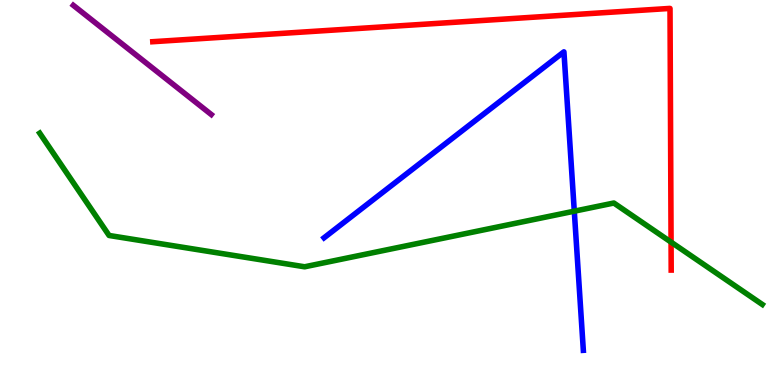[{'lines': ['blue', 'red'], 'intersections': []}, {'lines': ['green', 'red'], 'intersections': [{'x': 8.66, 'y': 3.71}]}, {'lines': ['purple', 'red'], 'intersections': []}, {'lines': ['blue', 'green'], 'intersections': [{'x': 7.41, 'y': 4.51}]}, {'lines': ['blue', 'purple'], 'intersections': []}, {'lines': ['green', 'purple'], 'intersections': []}]